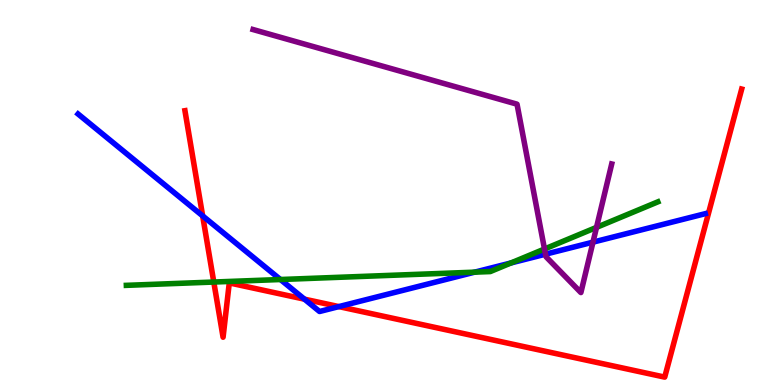[{'lines': ['blue', 'red'], 'intersections': [{'x': 2.61, 'y': 4.39}, {'x': 3.93, 'y': 2.23}, {'x': 4.37, 'y': 2.04}]}, {'lines': ['green', 'red'], 'intersections': [{'x': 2.76, 'y': 2.67}]}, {'lines': ['purple', 'red'], 'intersections': []}, {'lines': ['blue', 'green'], 'intersections': [{'x': 3.62, 'y': 2.74}, {'x': 6.12, 'y': 2.93}, {'x': 6.59, 'y': 3.17}]}, {'lines': ['blue', 'purple'], 'intersections': [{'x': 7.04, 'y': 3.4}, {'x': 7.65, 'y': 3.71}]}, {'lines': ['green', 'purple'], 'intersections': [{'x': 7.03, 'y': 3.53}, {'x': 7.7, 'y': 4.09}]}]